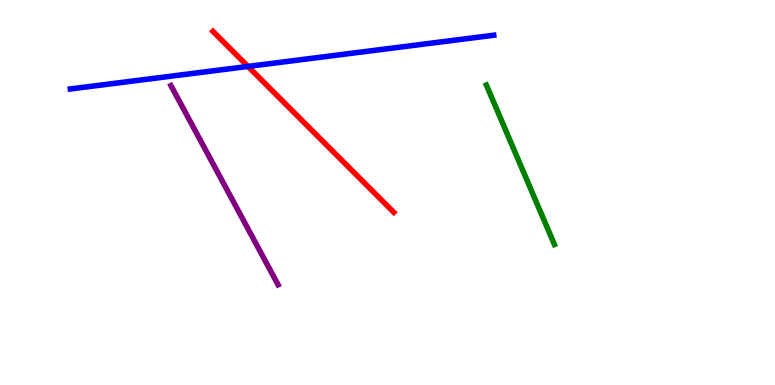[{'lines': ['blue', 'red'], 'intersections': [{'x': 3.2, 'y': 8.27}]}, {'lines': ['green', 'red'], 'intersections': []}, {'lines': ['purple', 'red'], 'intersections': []}, {'lines': ['blue', 'green'], 'intersections': []}, {'lines': ['blue', 'purple'], 'intersections': []}, {'lines': ['green', 'purple'], 'intersections': []}]